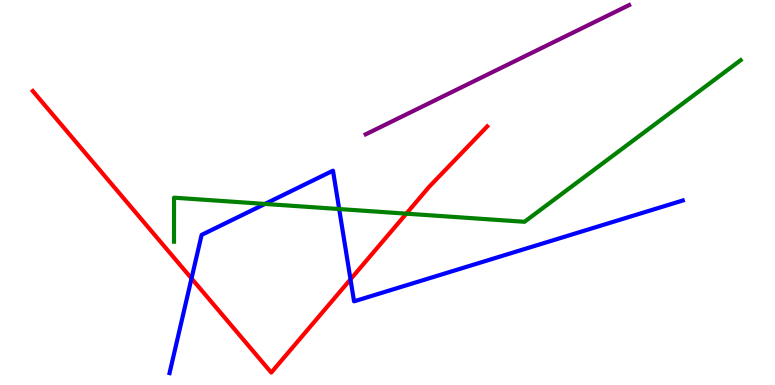[{'lines': ['blue', 'red'], 'intersections': [{'x': 2.47, 'y': 2.77}, {'x': 4.52, 'y': 2.74}]}, {'lines': ['green', 'red'], 'intersections': [{'x': 5.24, 'y': 4.45}]}, {'lines': ['purple', 'red'], 'intersections': []}, {'lines': ['blue', 'green'], 'intersections': [{'x': 3.42, 'y': 4.7}, {'x': 4.38, 'y': 4.57}]}, {'lines': ['blue', 'purple'], 'intersections': []}, {'lines': ['green', 'purple'], 'intersections': []}]